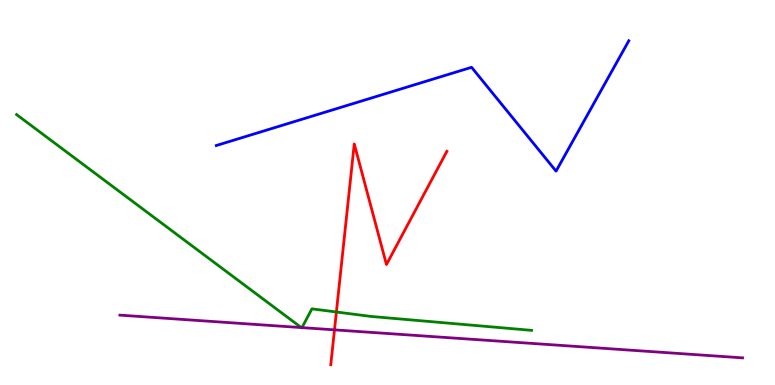[{'lines': ['blue', 'red'], 'intersections': []}, {'lines': ['green', 'red'], 'intersections': [{'x': 4.34, 'y': 1.9}]}, {'lines': ['purple', 'red'], 'intersections': [{'x': 4.32, 'y': 1.43}]}, {'lines': ['blue', 'green'], 'intersections': []}, {'lines': ['blue', 'purple'], 'intersections': []}, {'lines': ['green', 'purple'], 'intersections': [{'x': 3.89, 'y': 1.49}, {'x': 3.9, 'y': 1.49}]}]